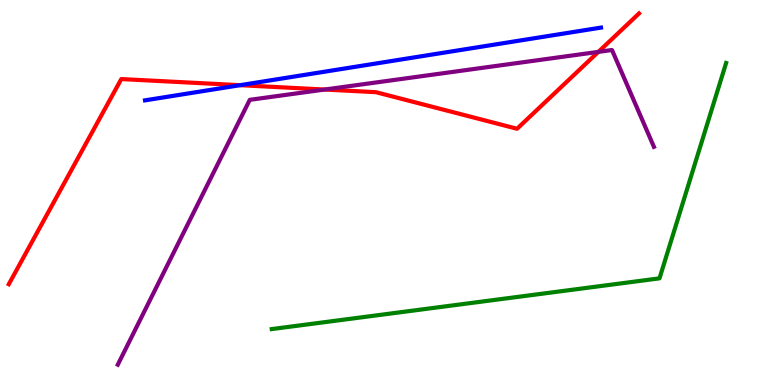[{'lines': ['blue', 'red'], 'intersections': [{'x': 3.1, 'y': 7.79}]}, {'lines': ['green', 'red'], 'intersections': []}, {'lines': ['purple', 'red'], 'intersections': [{'x': 4.19, 'y': 7.67}, {'x': 7.72, 'y': 8.65}]}, {'lines': ['blue', 'green'], 'intersections': []}, {'lines': ['blue', 'purple'], 'intersections': []}, {'lines': ['green', 'purple'], 'intersections': []}]